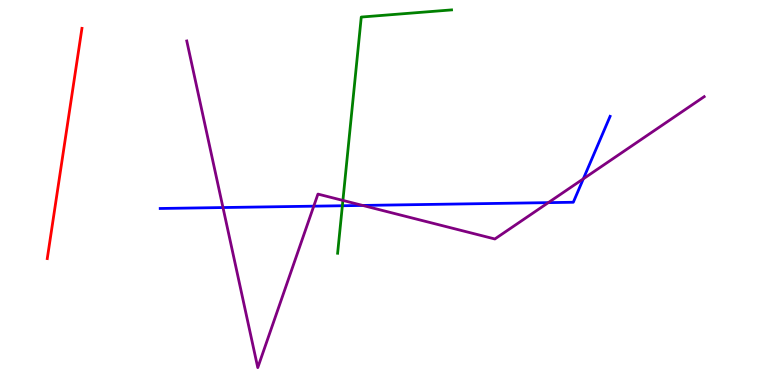[{'lines': ['blue', 'red'], 'intersections': []}, {'lines': ['green', 'red'], 'intersections': []}, {'lines': ['purple', 'red'], 'intersections': []}, {'lines': ['blue', 'green'], 'intersections': [{'x': 4.42, 'y': 4.66}]}, {'lines': ['blue', 'purple'], 'intersections': [{'x': 2.88, 'y': 4.61}, {'x': 4.05, 'y': 4.64}, {'x': 4.68, 'y': 4.66}, {'x': 7.07, 'y': 4.74}, {'x': 7.53, 'y': 5.36}]}, {'lines': ['green', 'purple'], 'intersections': [{'x': 4.42, 'y': 4.79}]}]